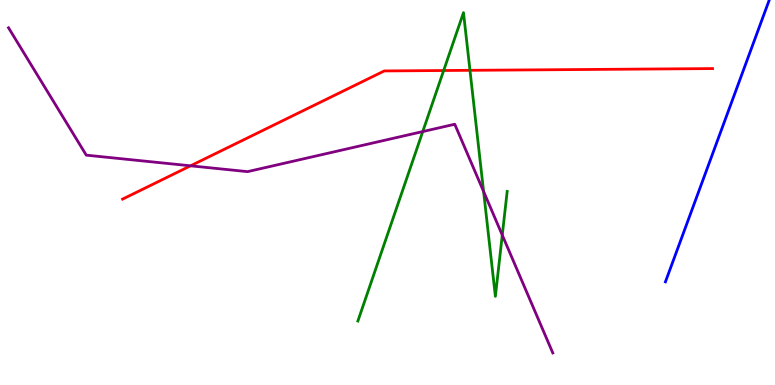[{'lines': ['blue', 'red'], 'intersections': []}, {'lines': ['green', 'red'], 'intersections': [{'x': 5.72, 'y': 8.17}, {'x': 6.06, 'y': 8.17}]}, {'lines': ['purple', 'red'], 'intersections': [{'x': 2.46, 'y': 5.69}]}, {'lines': ['blue', 'green'], 'intersections': []}, {'lines': ['blue', 'purple'], 'intersections': []}, {'lines': ['green', 'purple'], 'intersections': [{'x': 5.46, 'y': 6.58}, {'x': 6.24, 'y': 5.03}, {'x': 6.48, 'y': 3.89}]}]